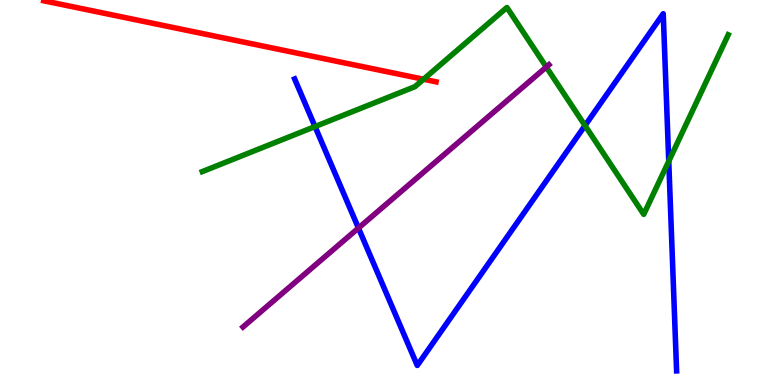[{'lines': ['blue', 'red'], 'intersections': []}, {'lines': ['green', 'red'], 'intersections': [{'x': 5.47, 'y': 7.94}]}, {'lines': ['purple', 'red'], 'intersections': []}, {'lines': ['blue', 'green'], 'intersections': [{'x': 4.06, 'y': 6.71}, {'x': 7.55, 'y': 6.74}, {'x': 8.63, 'y': 5.81}]}, {'lines': ['blue', 'purple'], 'intersections': [{'x': 4.63, 'y': 4.08}]}, {'lines': ['green', 'purple'], 'intersections': [{'x': 7.05, 'y': 8.26}]}]